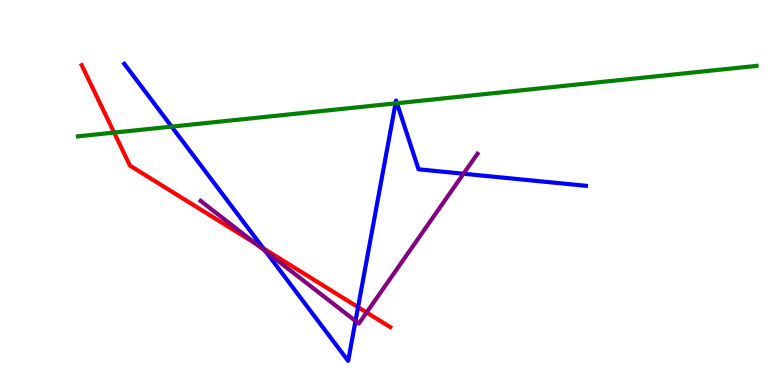[{'lines': ['blue', 'red'], 'intersections': [{'x': 3.4, 'y': 3.55}, {'x': 4.62, 'y': 2.02}]}, {'lines': ['green', 'red'], 'intersections': [{'x': 1.47, 'y': 6.56}]}, {'lines': ['purple', 'red'], 'intersections': [{'x': 3.3, 'y': 3.67}, {'x': 4.73, 'y': 1.88}]}, {'lines': ['blue', 'green'], 'intersections': [{'x': 2.21, 'y': 6.71}, {'x': 5.1, 'y': 7.32}, {'x': 5.12, 'y': 7.32}]}, {'lines': ['blue', 'purple'], 'intersections': [{'x': 3.43, 'y': 3.48}, {'x': 4.59, 'y': 1.66}, {'x': 5.98, 'y': 5.49}]}, {'lines': ['green', 'purple'], 'intersections': []}]